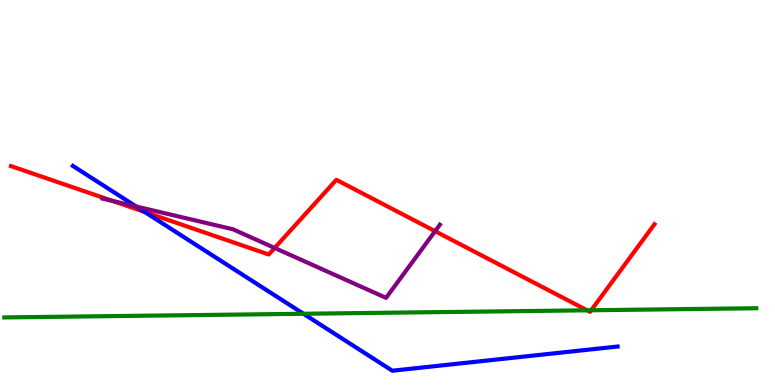[{'lines': ['blue', 'red'], 'intersections': [{'x': 1.87, 'y': 4.5}]}, {'lines': ['green', 'red'], 'intersections': [{'x': 7.58, 'y': 1.94}, {'x': 7.63, 'y': 1.94}]}, {'lines': ['purple', 'red'], 'intersections': [{'x': 1.46, 'y': 4.78}, {'x': 3.54, 'y': 3.56}, {'x': 5.61, 'y': 3.99}]}, {'lines': ['blue', 'green'], 'intersections': [{'x': 3.92, 'y': 1.85}]}, {'lines': ['blue', 'purple'], 'intersections': [{'x': 1.76, 'y': 4.64}]}, {'lines': ['green', 'purple'], 'intersections': []}]